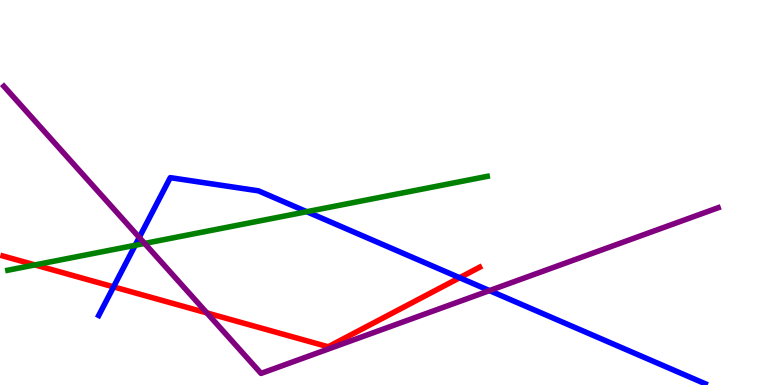[{'lines': ['blue', 'red'], 'intersections': [{'x': 1.47, 'y': 2.55}, {'x': 5.93, 'y': 2.79}]}, {'lines': ['green', 'red'], 'intersections': [{'x': 0.451, 'y': 3.12}]}, {'lines': ['purple', 'red'], 'intersections': [{'x': 2.67, 'y': 1.87}]}, {'lines': ['blue', 'green'], 'intersections': [{'x': 1.74, 'y': 3.63}, {'x': 3.96, 'y': 4.5}]}, {'lines': ['blue', 'purple'], 'intersections': [{'x': 1.8, 'y': 3.83}, {'x': 6.32, 'y': 2.45}]}, {'lines': ['green', 'purple'], 'intersections': [{'x': 1.87, 'y': 3.68}]}]